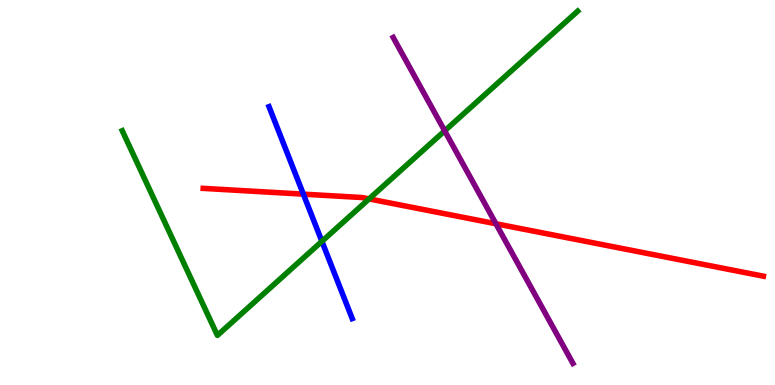[{'lines': ['blue', 'red'], 'intersections': [{'x': 3.91, 'y': 4.96}]}, {'lines': ['green', 'red'], 'intersections': [{'x': 4.76, 'y': 4.83}]}, {'lines': ['purple', 'red'], 'intersections': [{'x': 6.4, 'y': 4.19}]}, {'lines': ['blue', 'green'], 'intersections': [{'x': 4.15, 'y': 3.73}]}, {'lines': ['blue', 'purple'], 'intersections': []}, {'lines': ['green', 'purple'], 'intersections': [{'x': 5.74, 'y': 6.6}]}]